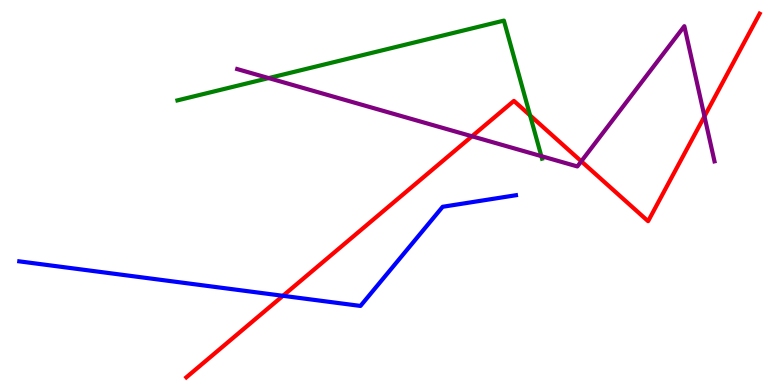[{'lines': ['blue', 'red'], 'intersections': [{'x': 3.65, 'y': 2.32}]}, {'lines': ['green', 'red'], 'intersections': [{'x': 6.84, 'y': 7.0}]}, {'lines': ['purple', 'red'], 'intersections': [{'x': 6.09, 'y': 6.46}, {'x': 7.5, 'y': 5.81}, {'x': 9.09, 'y': 6.98}]}, {'lines': ['blue', 'green'], 'intersections': []}, {'lines': ['blue', 'purple'], 'intersections': []}, {'lines': ['green', 'purple'], 'intersections': [{'x': 3.47, 'y': 7.97}, {'x': 6.98, 'y': 5.94}]}]